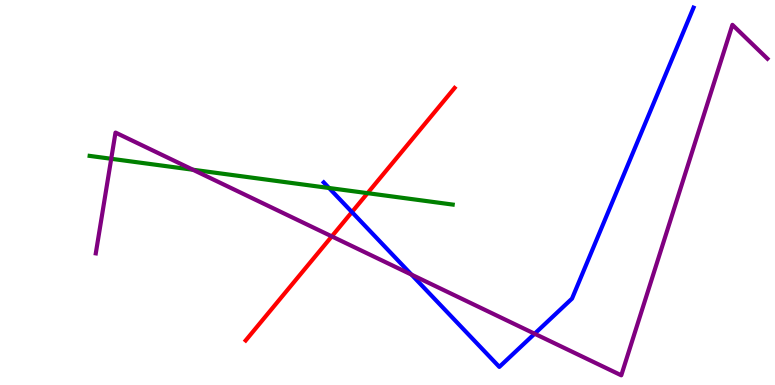[{'lines': ['blue', 'red'], 'intersections': [{'x': 4.54, 'y': 4.49}]}, {'lines': ['green', 'red'], 'intersections': [{'x': 4.74, 'y': 4.98}]}, {'lines': ['purple', 'red'], 'intersections': [{'x': 4.28, 'y': 3.86}]}, {'lines': ['blue', 'green'], 'intersections': [{'x': 4.25, 'y': 5.12}]}, {'lines': ['blue', 'purple'], 'intersections': [{'x': 5.31, 'y': 2.87}, {'x': 6.9, 'y': 1.33}]}, {'lines': ['green', 'purple'], 'intersections': [{'x': 1.44, 'y': 5.88}, {'x': 2.49, 'y': 5.59}]}]